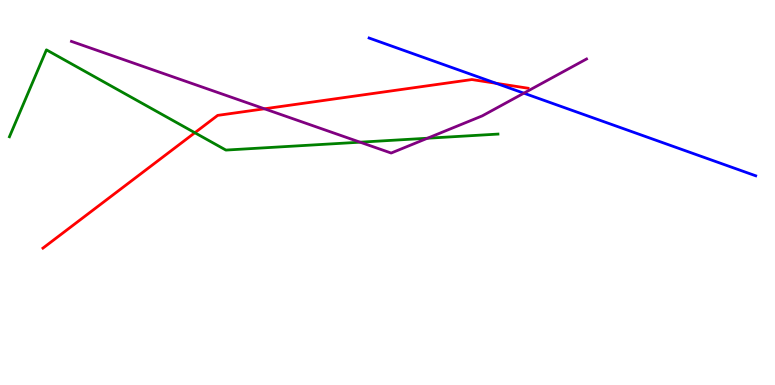[{'lines': ['blue', 'red'], 'intersections': [{'x': 6.4, 'y': 7.84}]}, {'lines': ['green', 'red'], 'intersections': [{'x': 2.51, 'y': 6.55}]}, {'lines': ['purple', 'red'], 'intersections': [{'x': 3.41, 'y': 7.17}]}, {'lines': ['blue', 'green'], 'intersections': []}, {'lines': ['blue', 'purple'], 'intersections': [{'x': 6.76, 'y': 7.58}]}, {'lines': ['green', 'purple'], 'intersections': [{'x': 4.65, 'y': 6.31}, {'x': 5.52, 'y': 6.41}]}]